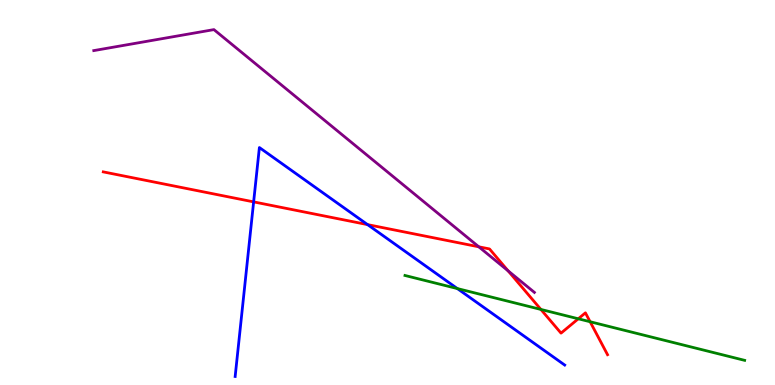[{'lines': ['blue', 'red'], 'intersections': [{'x': 3.27, 'y': 4.76}, {'x': 4.74, 'y': 4.17}]}, {'lines': ['green', 'red'], 'intersections': [{'x': 6.98, 'y': 1.96}, {'x': 7.46, 'y': 1.72}, {'x': 7.61, 'y': 1.64}]}, {'lines': ['purple', 'red'], 'intersections': [{'x': 6.18, 'y': 3.59}, {'x': 6.56, 'y': 2.97}]}, {'lines': ['blue', 'green'], 'intersections': [{'x': 5.9, 'y': 2.5}]}, {'lines': ['blue', 'purple'], 'intersections': []}, {'lines': ['green', 'purple'], 'intersections': []}]